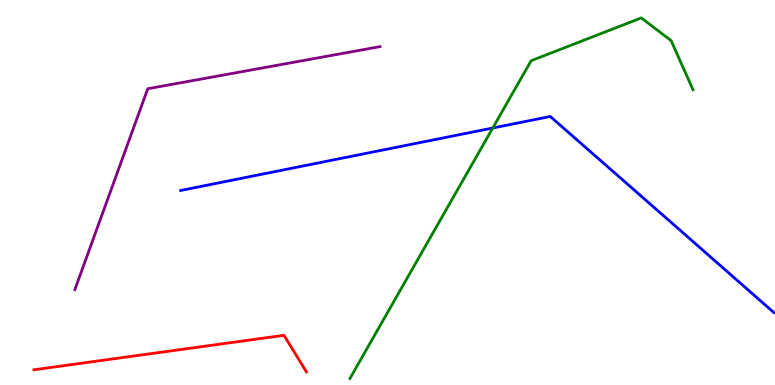[{'lines': ['blue', 'red'], 'intersections': []}, {'lines': ['green', 'red'], 'intersections': []}, {'lines': ['purple', 'red'], 'intersections': []}, {'lines': ['blue', 'green'], 'intersections': [{'x': 6.36, 'y': 6.68}]}, {'lines': ['blue', 'purple'], 'intersections': []}, {'lines': ['green', 'purple'], 'intersections': []}]